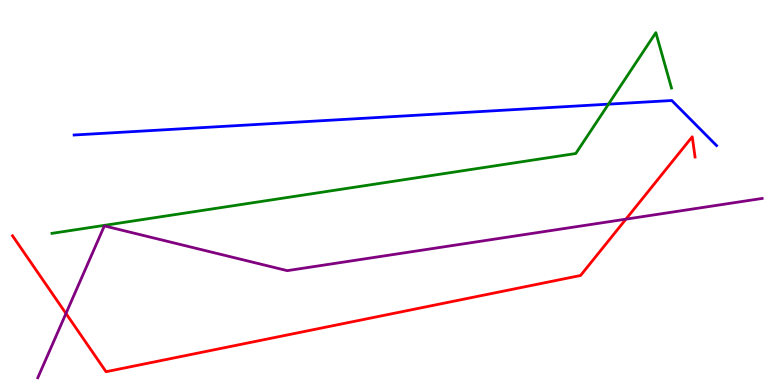[{'lines': ['blue', 'red'], 'intersections': []}, {'lines': ['green', 'red'], 'intersections': []}, {'lines': ['purple', 'red'], 'intersections': [{'x': 0.851, 'y': 1.86}, {'x': 8.08, 'y': 4.31}]}, {'lines': ['blue', 'green'], 'intersections': [{'x': 7.85, 'y': 7.29}]}, {'lines': ['blue', 'purple'], 'intersections': []}, {'lines': ['green', 'purple'], 'intersections': []}]